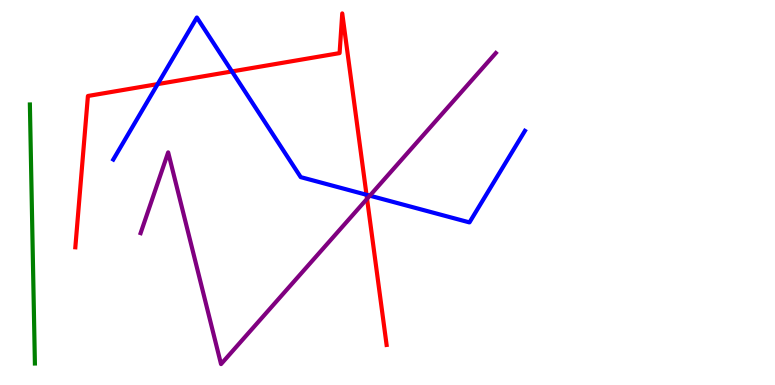[{'lines': ['blue', 'red'], 'intersections': [{'x': 2.03, 'y': 7.82}, {'x': 2.99, 'y': 8.14}, {'x': 4.73, 'y': 4.94}]}, {'lines': ['green', 'red'], 'intersections': []}, {'lines': ['purple', 'red'], 'intersections': [{'x': 4.74, 'y': 4.84}]}, {'lines': ['blue', 'green'], 'intersections': []}, {'lines': ['blue', 'purple'], 'intersections': [{'x': 4.77, 'y': 4.92}]}, {'lines': ['green', 'purple'], 'intersections': []}]